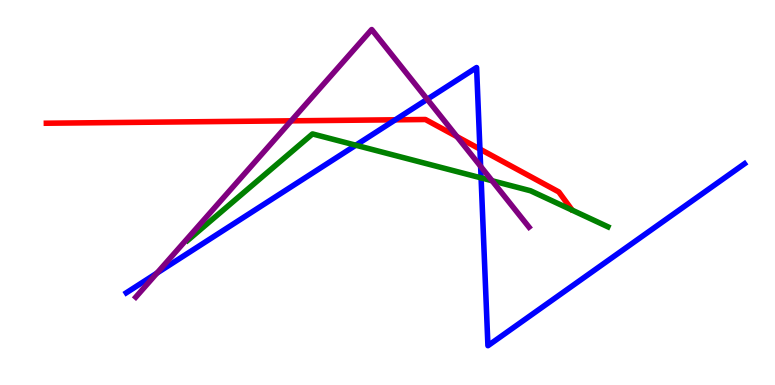[{'lines': ['blue', 'red'], 'intersections': [{'x': 5.1, 'y': 6.89}, {'x': 6.19, 'y': 6.13}]}, {'lines': ['green', 'red'], 'intersections': []}, {'lines': ['purple', 'red'], 'intersections': [{'x': 3.76, 'y': 6.86}, {'x': 5.9, 'y': 6.45}]}, {'lines': ['blue', 'green'], 'intersections': [{'x': 4.59, 'y': 6.23}, {'x': 6.21, 'y': 5.38}]}, {'lines': ['blue', 'purple'], 'intersections': [{'x': 2.03, 'y': 2.91}, {'x': 5.51, 'y': 7.42}, {'x': 6.2, 'y': 5.68}]}, {'lines': ['green', 'purple'], 'intersections': [{'x': 6.35, 'y': 5.31}]}]